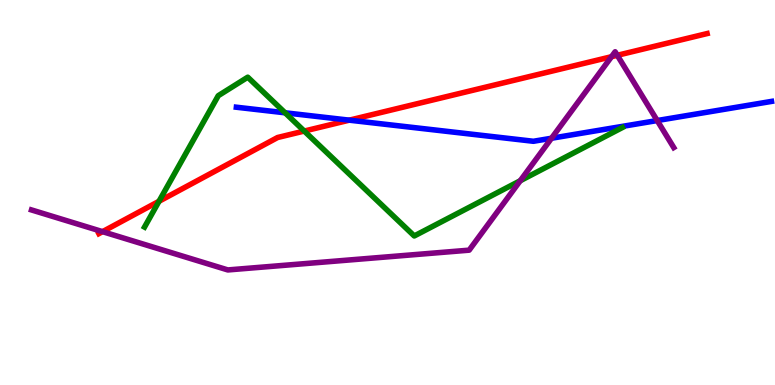[{'lines': ['blue', 'red'], 'intersections': [{'x': 4.51, 'y': 6.88}]}, {'lines': ['green', 'red'], 'intersections': [{'x': 2.05, 'y': 4.77}, {'x': 3.93, 'y': 6.6}]}, {'lines': ['purple', 'red'], 'intersections': [{'x': 1.32, 'y': 3.98}, {'x': 7.89, 'y': 8.53}, {'x': 7.97, 'y': 8.56}]}, {'lines': ['blue', 'green'], 'intersections': [{'x': 3.68, 'y': 7.07}]}, {'lines': ['blue', 'purple'], 'intersections': [{'x': 7.12, 'y': 6.41}, {'x': 8.48, 'y': 6.87}]}, {'lines': ['green', 'purple'], 'intersections': [{'x': 6.71, 'y': 5.31}]}]